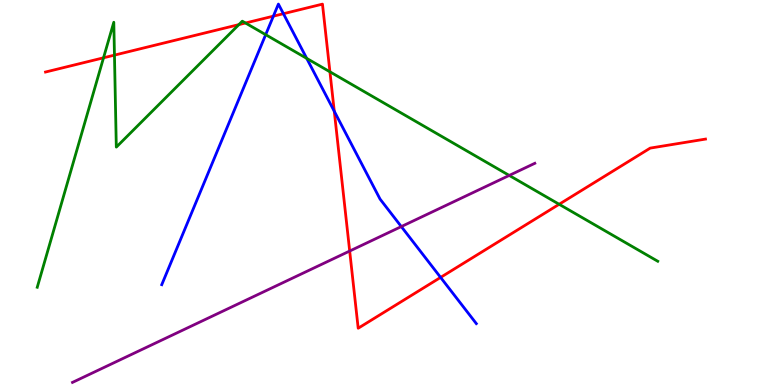[{'lines': ['blue', 'red'], 'intersections': [{'x': 3.53, 'y': 9.58}, {'x': 3.66, 'y': 9.64}, {'x': 4.31, 'y': 7.11}, {'x': 5.69, 'y': 2.79}]}, {'lines': ['green', 'red'], 'intersections': [{'x': 1.34, 'y': 8.5}, {'x': 1.48, 'y': 8.57}, {'x': 3.08, 'y': 9.36}, {'x': 3.17, 'y': 9.4}, {'x': 4.26, 'y': 8.13}, {'x': 7.21, 'y': 4.69}]}, {'lines': ['purple', 'red'], 'intersections': [{'x': 4.51, 'y': 3.48}]}, {'lines': ['blue', 'green'], 'intersections': [{'x': 3.43, 'y': 9.1}, {'x': 3.96, 'y': 8.48}]}, {'lines': ['blue', 'purple'], 'intersections': [{'x': 5.18, 'y': 4.11}]}, {'lines': ['green', 'purple'], 'intersections': [{'x': 6.57, 'y': 5.44}]}]